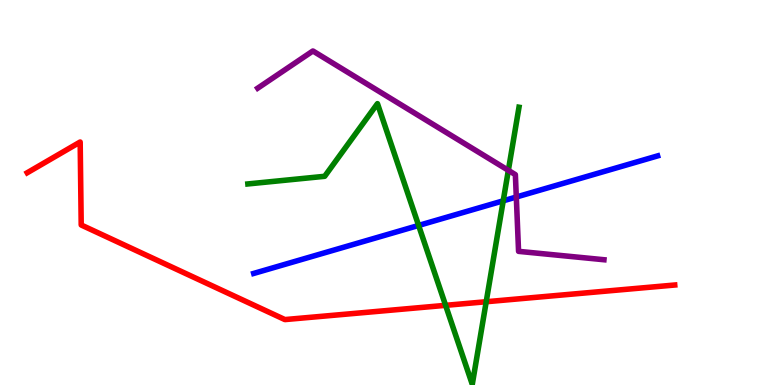[{'lines': ['blue', 'red'], 'intersections': []}, {'lines': ['green', 'red'], 'intersections': [{'x': 5.75, 'y': 2.07}, {'x': 6.27, 'y': 2.16}]}, {'lines': ['purple', 'red'], 'intersections': []}, {'lines': ['blue', 'green'], 'intersections': [{'x': 5.4, 'y': 4.14}, {'x': 6.49, 'y': 4.78}]}, {'lines': ['blue', 'purple'], 'intersections': [{'x': 6.66, 'y': 4.88}]}, {'lines': ['green', 'purple'], 'intersections': [{'x': 6.56, 'y': 5.58}]}]